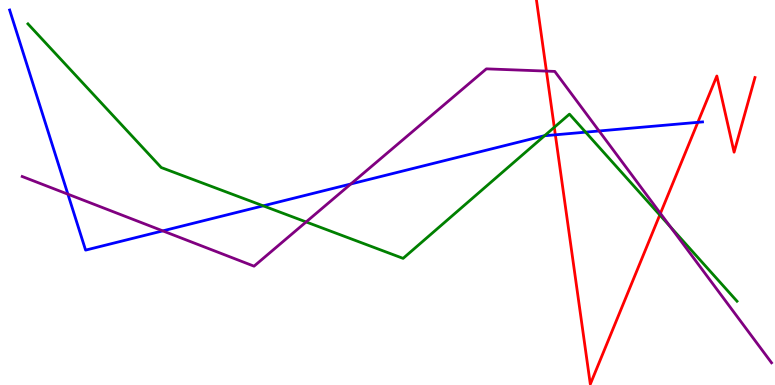[{'lines': ['blue', 'red'], 'intersections': [{'x': 7.17, 'y': 6.5}, {'x': 9.0, 'y': 6.82}]}, {'lines': ['green', 'red'], 'intersections': [{'x': 7.15, 'y': 6.69}, {'x': 8.51, 'y': 4.42}]}, {'lines': ['purple', 'red'], 'intersections': [{'x': 7.05, 'y': 8.15}, {'x': 8.52, 'y': 4.46}]}, {'lines': ['blue', 'green'], 'intersections': [{'x': 3.4, 'y': 4.65}, {'x': 7.03, 'y': 6.47}, {'x': 7.56, 'y': 6.57}]}, {'lines': ['blue', 'purple'], 'intersections': [{'x': 0.876, 'y': 4.96}, {'x': 2.1, 'y': 4.0}, {'x': 4.53, 'y': 5.22}, {'x': 7.73, 'y': 6.6}]}, {'lines': ['green', 'purple'], 'intersections': [{'x': 3.95, 'y': 4.24}, {'x': 8.65, 'y': 4.11}]}]